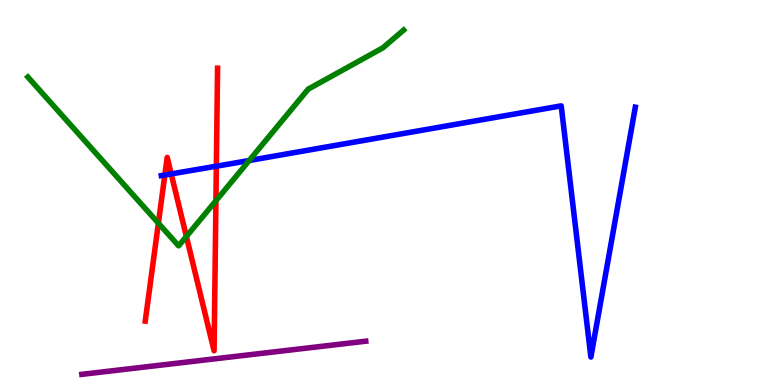[{'lines': ['blue', 'red'], 'intersections': [{'x': 2.13, 'y': 5.45}, {'x': 2.21, 'y': 5.48}, {'x': 2.79, 'y': 5.68}]}, {'lines': ['green', 'red'], 'intersections': [{'x': 2.04, 'y': 4.2}, {'x': 2.4, 'y': 3.86}, {'x': 2.79, 'y': 4.79}]}, {'lines': ['purple', 'red'], 'intersections': []}, {'lines': ['blue', 'green'], 'intersections': [{'x': 3.22, 'y': 5.83}]}, {'lines': ['blue', 'purple'], 'intersections': []}, {'lines': ['green', 'purple'], 'intersections': []}]